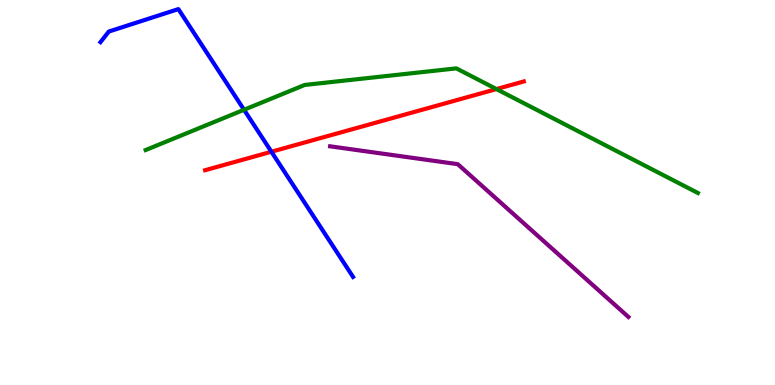[{'lines': ['blue', 'red'], 'intersections': [{'x': 3.5, 'y': 6.06}]}, {'lines': ['green', 'red'], 'intersections': [{'x': 6.41, 'y': 7.69}]}, {'lines': ['purple', 'red'], 'intersections': []}, {'lines': ['blue', 'green'], 'intersections': [{'x': 3.15, 'y': 7.15}]}, {'lines': ['blue', 'purple'], 'intersections': []}, {'lines': ['green', 'purple'], 'intersections': []}]